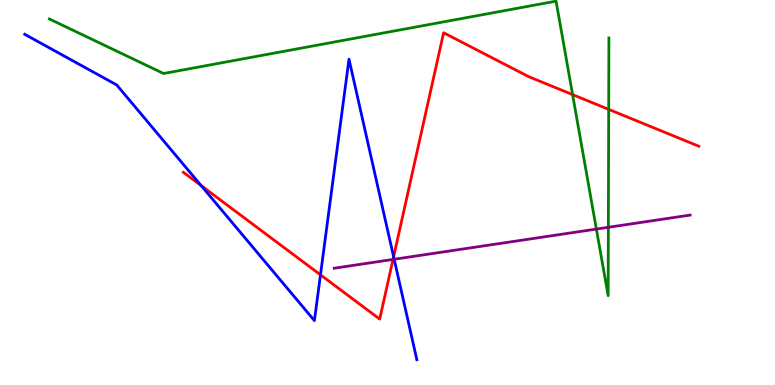[{'lines': ['blue', 'red'], 'intersections': [{'x': 2.6, 'y': 5.18}, {'x': 4.14, 'y': 2.86}, {'x': 5.08, 'y': 3.33}]}, {'lines': ['green', 'red'], 'intersections': [{'x': 7.39, 'y': 7.54}, {'x': 7.85, 'y': 7.16}]}, {'lines': ['purple', 'red'], 'intersections': [{'x': 5.07, 'y': 3.26}]}, {'lines': ['blue', 'green'], 'intersections': []}, {'lines': ['blue', 'purple'], 'intersections': [{'x': 5.09, 'y': 3.27}]}, {'lines': ['green', 'purple'], 'intersections': [{'x': 7.7, 'y': 4.05}, {'x': 7.85, 'y': 4.1}]}]